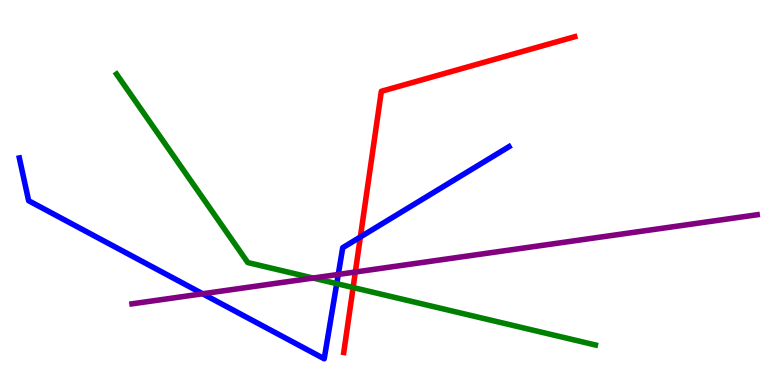[{'lines': ['blue', 'red'], 'intersections': [{'x': 4.65, 'y': 3.84}]}, {'lines': ['green', 'red'], 'intersections': [{'x': 4.56, 'y': 2.53}]}, {'lines': ['purple', 'red'], 'intersections': [{'x': 4.58, 'y': 2.93}]}, {'lines': ['blue', 'green'], 'intersections': [{'x': 4.34, 'y': 2.63}]}, {'lines': ['blue', 'purple'], 'intersections': [{'x': 2.61, 'y': 2.37}, {'x': 4.36, 'y': 2.87}]}, {'lines': ['green', 'purple'], 'intersections': [{'x': 4.04, 'y': 2.78}]}]